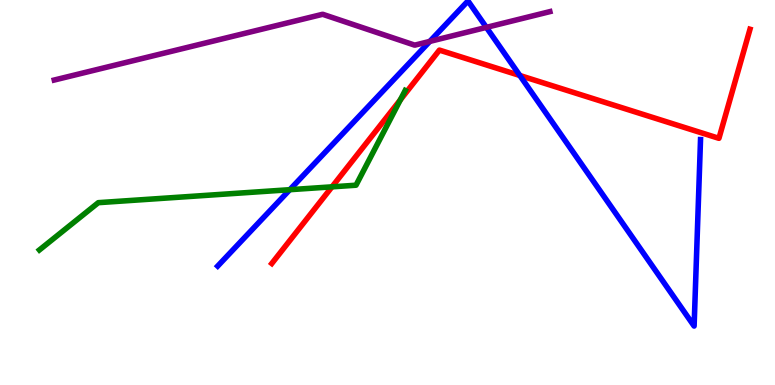[{'lines': ['blue', 'red'], 'intersections': [{'x': 6.71, 'y': 8.04}]}, {'lines': ['green', 'red'], 'intersections': [{'x': 4.28, 'y': 5.15}, {'x': 5.17, 'y': 7.41}]}, {'lines': ['purple', 'red'], 'intersections': []}, {'lines': ['blue', 'green'], 'intersections': [{'x': 3.74, 'y': 5.07}]}, {'lines': ['blue', 'purple'], 'intersections': [{'x': 5.55, 'y': 8.92}, {'x': 6.28, 'y': 9.29}]}, {'lines': ['green', 'purple'], 'intersections': []}]